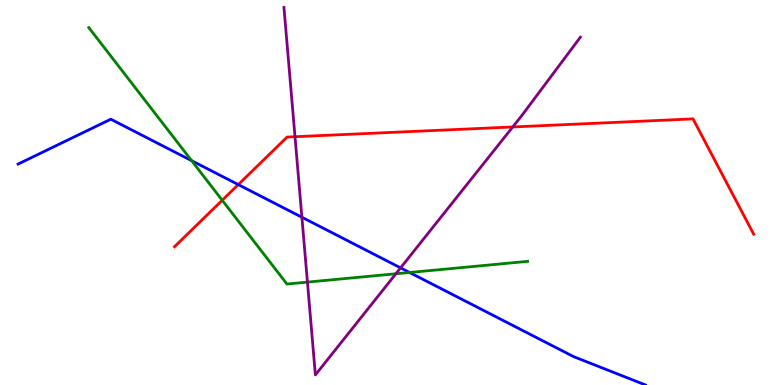[{'lines': ['blue', 'red'], 'intersections': [{'x': 3.07, 'y': 5.21}]}, {'lines': ['green', 'red'], 'intersections': [{'x': 2.87, 'y': 4.8}]}, {'lines': ['purple', 'red'], 'intersections': [{'x': 3.81, 'y': 6.45}, {'x': 6.62, 'y': 6.7}]}, {'lines': ['blue', 'green'], 'intersections': [{'x': 2.47, 'y': 5.83}, {'x': 5.29, 'y': 2.92}]}, {'lines': ['blue', 'purple'], 'intersections': [{'x': 3.9, 'y': 4.36}, {'x': 5.17, 'y': 3.04}]}, {'lines': ['green', 'purple'], 'intersections': [{'x': 3.97, 'y': 2.67}, {'x': 5.11, 'y': 2.89}]}]